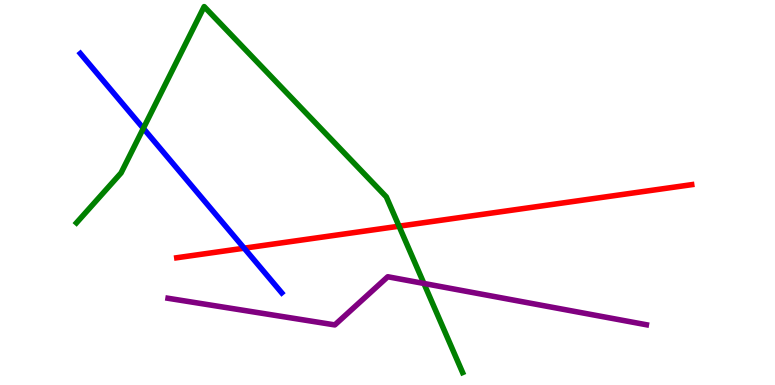[{'lines': ['blue', 'red'], 'intersections': [{'x': 3.15, 'y': 3.55}]}, {'lines': ['green', 'red'], 'intersections': [{'x': 5.15, 'y': 4.12}]}, {'lines': ['purple', 'red'], 'intersections': []}, {'lines': ['blue', 'green'], 'intersections': [{'x': 1.85, 'y': 6.67}]}, {'lines': ['blue', 'purple'], 'intersections': []}, {'lines': ['green', 'purple'], 'intersections': [{'x': 5.47, 'y': 2.64}]}]